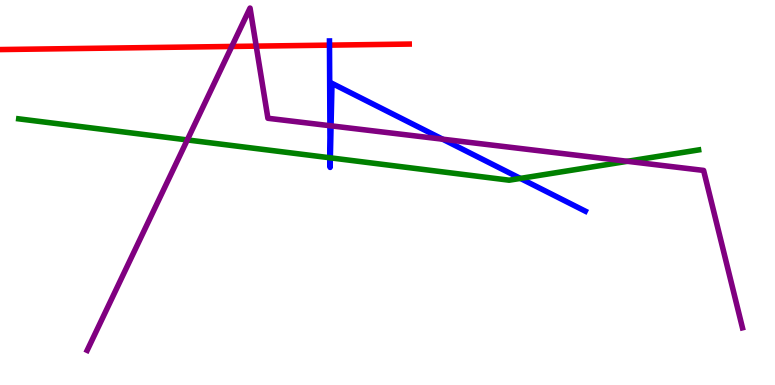[{'lines': ['blue', 'red'], 'intersections': [{'x': 4.25, 'y': 8.83}]}, {'lines': ['green', 'red'], 'intersections': []}, {'lines': ['purple', 'red'], 'intersections': [{'x': 2.99, 'y': 8.79}, {'x': 3.31, 'y': 8.8}]}, {'lines': ['blue', 'green'], 'intersections': [{'x': 4.26, 'y': 5.9}, {'x': 4.26, 'y': 5.9}, {'x': 6.71, 'y': 5.37}]}, {'lines': ['blue', 'purple'], 'intersections': [{'x': 4.26, 'y': 6.74}, {'x': 4.27, 'y': 6.73}, {'x': 5.71, 'y': 6.38}]}, {'lines': ['green', 'purple'], 'intersections': [{'x': 2.42, 'y': 6.37}, {'x': 8.1, 'y': 5.81}]}]